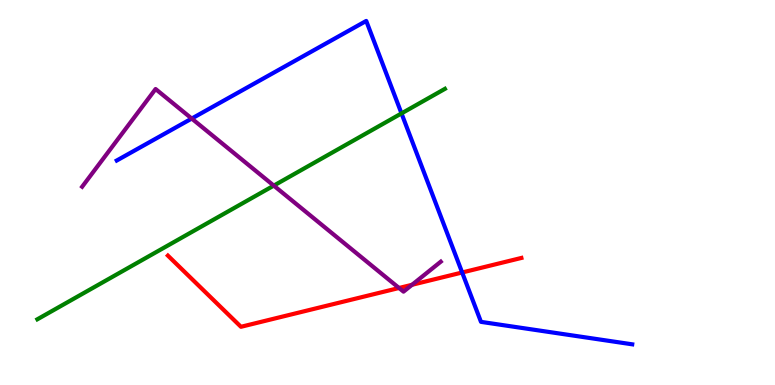[{'lines': ['blue', 'red'], 'intersections': [{'x': 5.96, 'y': 2.92}]}, {'lines': ['green', 'red'], 'intersections': []}, {'lines': ['purple', 'red'], 'intersections': [{'x': 5.15, 'y': 2.52}, {'x': 5.32, 'y': 2.6}]}, {'lines': ['blue', 'green'], 'intersections': [{'x': 5.18, 'y': 7.05}]}, {'lines': ['blue', 'purple'], 'intersections': [{'x': 2.47, 'y': 6.92}]}, {'lines': ['green', 'purple'], 'intersections': [{'x': 3.53, 'y': 5.18}]}]